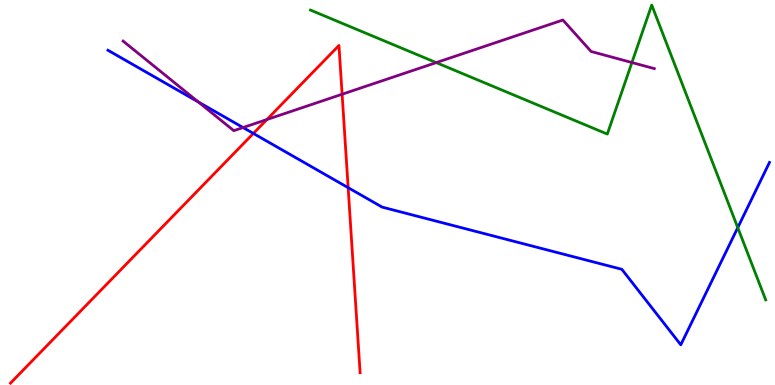[{'lines': ['blue', 'red'], 'intersections': [{'x': 3.27, 'y': 6.53}, {'x': 4.49, 'y': 5.13}]}, {'lines': ['green', 'red'], 'intersections': []}, {'lines': ['purple', 'red'], 'intersections': [{'x': 3.44, 'y': 6.9}, {'x': 4.41, 'y': 7.55}]}, {'lines': ['blue', 'green'], 'intersections': [{'x': 9.52, 'y': 4.09}]}, {'lines': ['blue', 'purple'], 'intersections': [{'x': 2.56, 'y': 7.35}, {'x': 3.14, 'y': 6.69}]}, {'lines': ['green', 'purple'], 'intersections': [{'x': 5.63, 'y': 8.37}, {'x': 8.15, 'y': 8.38}]}]